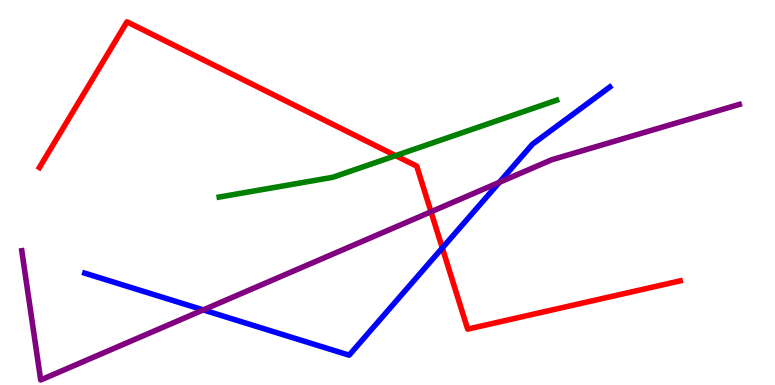[{'lines': ['blue', 'red'], 'intersections': [{'x': 5.71, 'y': 3.56}]}, {'lines': ['green', 'red'], 'intersections': [{'x': 5.11, 'y': 5.96}]}, {'lines': ['purple', 'red'], 'intersections': [{'x': 5.56, 'y': 4.5}]}, {'lines': ['blue', 'green'], 'intersections': []}, {'lines': ['blue', 'purple'], 'intersections': [{'x': 2.62, 'y': 1.95}, {'x': 6.44, 'y': 5.26}]}, {'lines': ['green', 'purple'], 'intersections': []}]